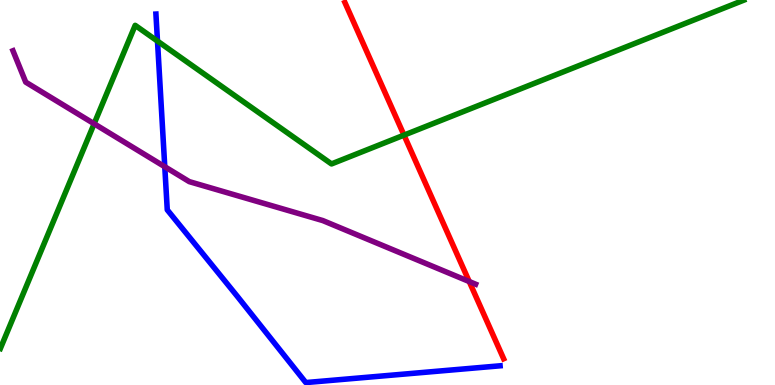[{'lines': ['blue', 'red'], 'intersections': []}, {'lines': ['green', 'red'], 'intersections': [{'x': 5.21, 'y': 6.49}]}, {'lines': ['purple', 'red'], 'intersections': [{'x': 6.05, 'y': 2.69}]}, {'lines': ['blue', 'green'], 'intersections': [{'x': 2.03, 'y': 8.93}]}, {'lines': ['blue', 'purple'], 'intersections': [{'x': 2.13, 'y': 5.67}]}, {'lines': ['green', 'purple'], 'intersections': [{'x': 1.21, 'y': 6.79}]}]